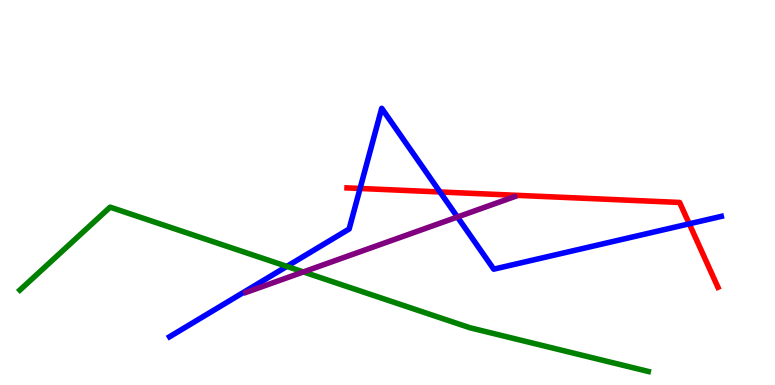[{'lines': ['blue', 'red'], 'intersections': [{'x': 4.65, 'y': 5.1}, {'x': 5.68, 'y': 5.01}, {'x': 8.89, 'y': 4.19}]}, {'lines': ['green', 'red'], 'intersections': []}, {'lines': ['purple', 'red'], 'intersections': []}, {'lines': ['blue', 'green'], 'intersections': [{'x': 3.7, 'y': 3.08}]}, {'lines': ['blue', 'purple'], 'intersections': [{'x': 5.9, 'y': 4.36}]}, {'lines': ['green', 'purple'], 'intersections': [{'x': 3.91, 'y': 2.94}]}]